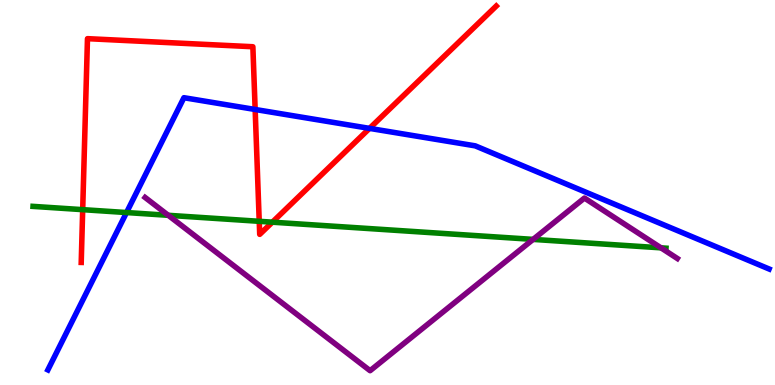[{'lines': ['blue', 'red'], 'intersections': [{'x': 3.29, 'y': 7.16}, {'x': 4.77, 'y': 6.67}]}, {'lines': ['green', 'red'], 'intersections': [{'x': 1.07, 'y': 4.55}, {'x': 3.34, 'y': 4.25}, {'x': 3.51, 'y': 4.23}]}, {'lines': ['purple', 'red'], 'intersections': []}, {'lines': ['blue', 'green'], 'intersections': [{'x': 1.63, 'y': 4.48}]}, {'lines': ['blue', 'purple'], 'intersections': []}, {'lines': ['green', 'purple'], 'intersections': [{'x': 2.17, 'y': 4.41}, {'x': 6.88, 'y': 3.78}, {'x': 8.53, 'y': 3.56}]}]